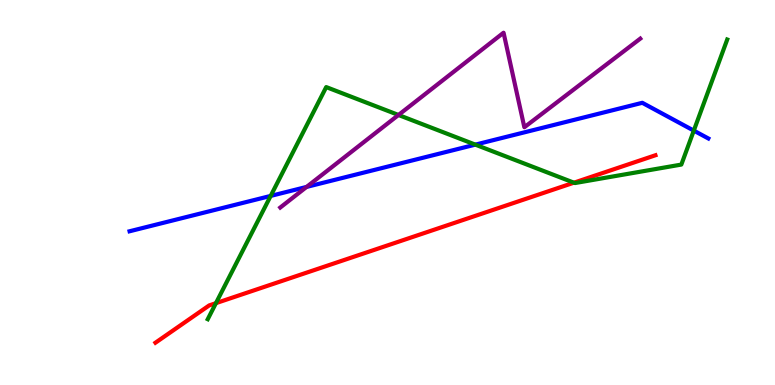[{'lines': ['blue', 'red'], 'intersections': []}, {'lines': ['green', 'red'], 'intersections': [{'x': 2.79, 'y': 2.13}, {'x': 7.41, 'y': 5.25}]}, {'lines': ['purple', 'red'], 'intersections': []}, {'lines': ['blue', 'green'], 'intersections': [{'x': 3.49, 'y': 4.91}, {'x': 6.13, 'y': 6.24}, {'x': 8.95, 'y': 6.61}]}, {'lines': ['blue', 'purple'], 'intersections': [{'x': 3.96, 'y': 5.14}]}, {'lines': ['green', 'purple'], 'intersections': [{'x': 5.14, 'y': 7.01}]}]